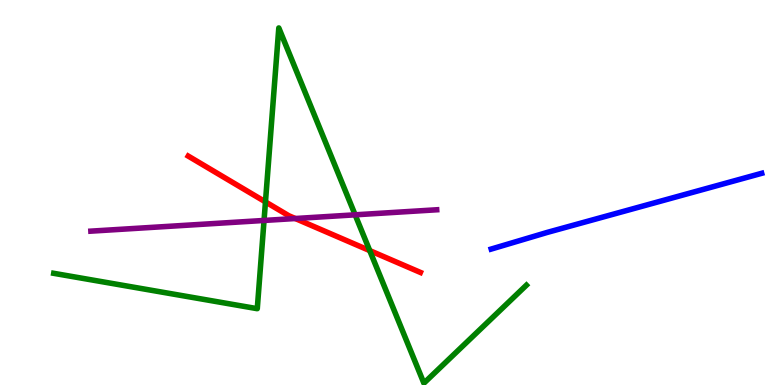[{'lines': ['blue', 'red'], 'intersections': []}, {'lines': ['green', 'red'], 'intersections': [{'x': 3.43, 'y': 4.76}, {'x': 4.77, 'y': 3.49}]}, {'lines': ['purple', 'red'], 'intersections': [{'x': 3.81, 'y': 4.32}]}, {'lines': ['blue', 'green'], 'intersections': []}, {'lines': ['blue', 'purple'], 'intersections': []}, {'lines': ['green', 'purple'], 'intersections': [{'x': 3.41, 'y': 4.27}, {'x': 4.58, 'y': 4.42}]}]